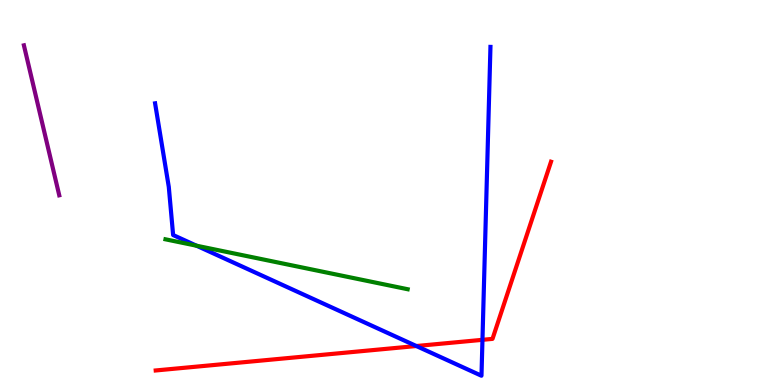[{'lines': ['blue', 'red'], 'intersections': [{'x': 5.37, 'y': 1.01}, {'x': 6.23, 'y': 1.17}]}, {'lines': ['green', 'red'], 'intersections': []}, {'lines': ['purple', 'red'], 'intersections': []}, {'lines': ['blue', 'green'], 'intersections': [{'x': 2.54, 'y': 3.62}]}, {'lines': ['blue', 'purple'], 'intersections': []}, {'lines': ['green', 'purple'], 'intersections': []}]